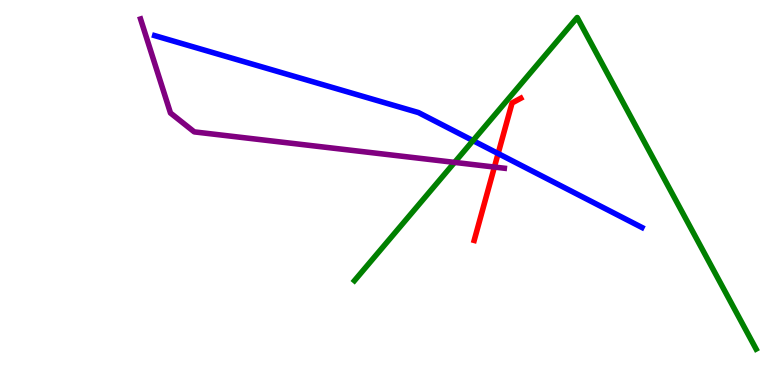[{'lines': ['blue', 'red'], 'intersections': [{'x': 6.43, 'y': 6.01}]}, {'lines': ['green', 'red'], 'intersections': []}, {'lines': ['purple', 'red'], 'intersections': [{'x': 6.38, 'y': 5.66}]}, {'lines': ['blue', 'green'], 'intersections': [{'x': 6.1, 'y': 6.35}]}, {'lines': ['blue', 'purple'], 'intersections': []}, {'lines': ['green', 'purple'], 'intersections': [{'x': 5.87, 'y': 5.78}]}]